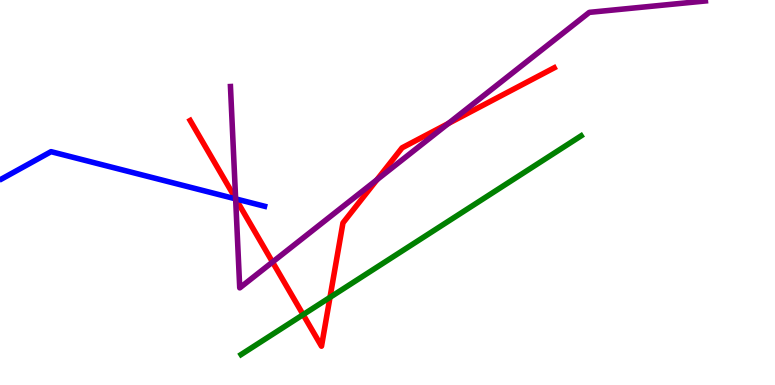[{'lines': ['blue', 'red'], 'intersections': [{'x': 3.04, 'y': 4.83}]}, {'lines': ['green', 'red'], 'intersections': [{'x': 3.91, 'y': 1.83}, {'x': 4.26, 'y': 2.28}]}, {'lines': ['purple', 'red'], 'intersections': [{'x': 3.04, 'y': 4.84}, {'x': 3.52, 'y': 3.19}, {'x': 4.86, 'y': 5.33}, {'x': 5.78, 'y': 6.79}]}, {'lines': ['blue', 'green'], 'intersections': []}, {'lines': ['blue', 'purple'], 'intersections': [{'x': 3.04, 'y': 4.83}]}, {'lines': ['green', 'purple'], 'intersections': []}]